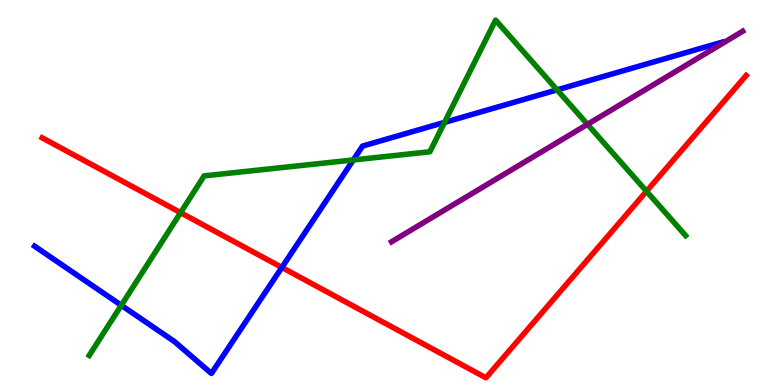[{'lines': ['blue', 'red'], 'intersections': [{'x': 3.64, 'y': 3.05}]}, {'lines': ['green', 'red'], 'intersections': [{'x': 2.33, 'y': 4.48}, {'x': 8.34, 'y': 5.03}]}, {'lines': ['purple', 'red'], 'intersections': []}, {'lines': ['blue', 'green'], 'intersections': [{'x': 1.57, 'y': 2.07}, {'x': 4.56, 'y': 5.85}, {'x': 5.74, 'y': 6.82}, {'x': 7.19, 'y': 7.67}]}, {'lines': ['blue', 'purple'], 'intersections': []}, {'lines': ['green', 'purple'], 'intersections': [{'x': 7.58, 'y': 6.77}]}]